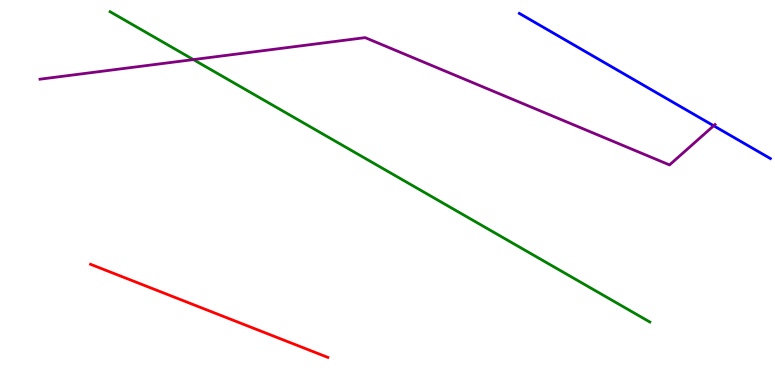[{'lines': ['blue', 'red'], 'intersections': []}, {'lines': ['green', 'red'], 'intersections': []}, {'lines': ['purple', 'red'], 'intersections': []}, {'lines': ['blue', 'green'], 'intersections': []}, {'lines': ['blue', 'purple'], 'intersections': [{'x': 9.21, 'y': 6.73}]}, {'lines': ['green', 'purple'], 'intersections': [{'x': 2.49, 'y': 8.45}]}]